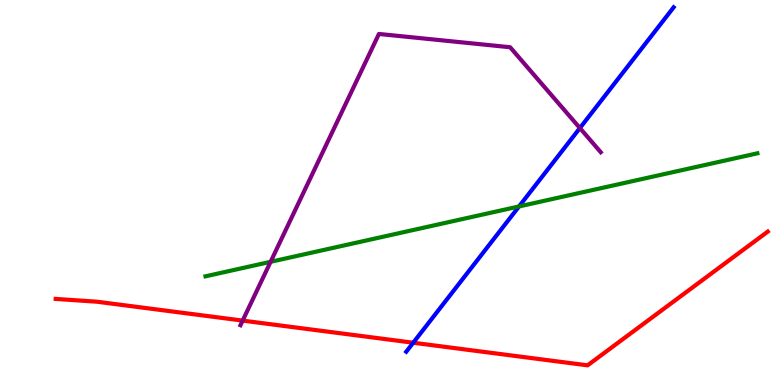[{'lines': ['blue', 'red'], 'intersections': [{'x': 5.33, 'y': 1.1}]}, {'lines': ['green', 'red'], 'intersections': []}, {'lines': ['purple', 'red'], 'intersections': [{'x': 3.13, 'y': 1.67}]}, {'lines': ['blue', 'green'], 'intersections': [{'x': 6.7, 'y': 4.64}]}, {'lines': ['blue', 'purple'], 'intersections': [{'x': 7.48, 'y': 6.67}]}, {'lines': ['green', 'purple'], 'intersections': [{'x': 3.49, 'y': 3.2}]}]